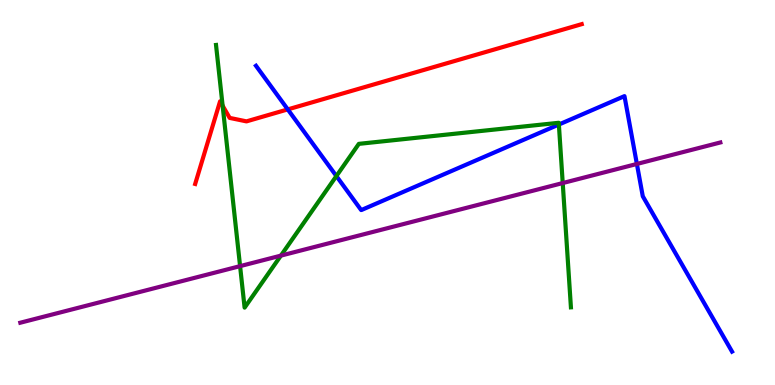[{'lines': ['blue', 'red'], 'intersections': [{'x': 3.71, 'y': 7.16}]}, {'lines': ['green', 'red'], 'intersections': [{'x': 2.87, 'y': 7.25}]}, {'lines': ['purple', 'red'], 'intersections': []}, {'lines': ['blue', 'green'], 'intersections': [{'x': 4.34, 'y': 5.43}, {'x': 7.21, 'y': 6.77}]}, {'lines': ['blue', 'purple'], 'intersections': [{'x': 8.22, 'y': 5.74}]}, {'lines': ['green', 'purple'], 'intersections': [{'x': 3.1, 'y': 3.09}, {'x': 3.62, 'y': 3.36}, {'x': 7.26, 'y': 5.25}]}]